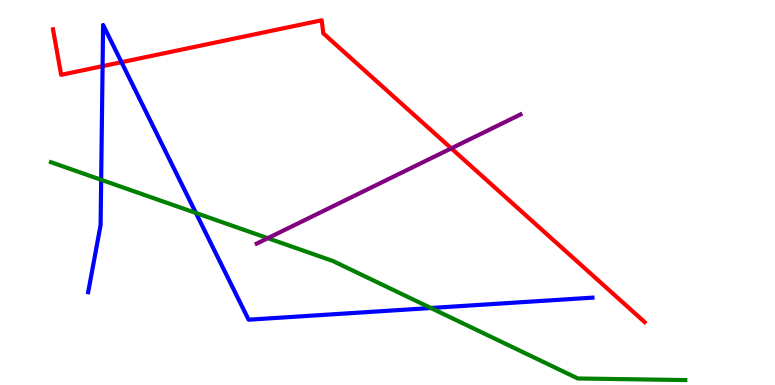[{'lines': ['blue', 'red'], 'intersections': [{'x': 1.32, 'y': 8.28}, {'x': 1.57, 'y': 8.38}]}, {'lines': ['green', 'red'], 'intersections': []}, {'lines': ['purple', 'red'], 'intersections': [{'x': 5.82, 'y': 6.15}]}, {'lines': ['blue', 'green'], 'intersections': [{'x': 1.31, 'y': 5.33}, {'x': 2.53, 'y': 4.47}, {'x': 5.56, 'y': 2.0}]}, {'lines': ['blue', 'purple'], 'intersections': []}, {'lines': ['green', 'purple'], 'intersections': [{'x': 3.46, 'y': 3.81}]}]